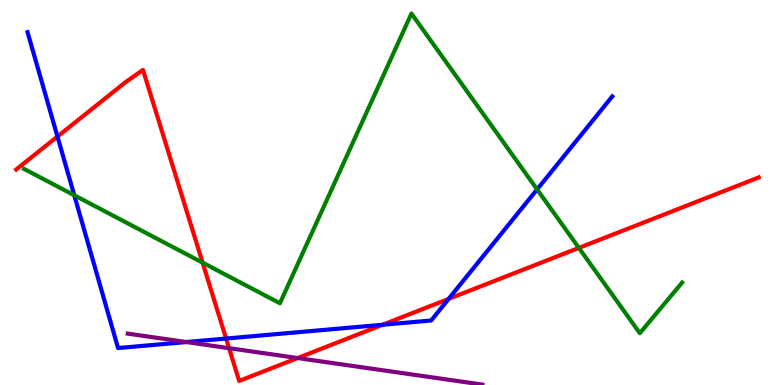[{'lines': ['blue', 'red'], 'intersections': [{'x': 0.741, 'y': 6.45}, {'x': 2.92, 'y': 1.21}, {'x': 4.94, 'y': 1.56}, {'x': 5.79, 'y': 2.24}]}, {'lines': ['green', 'red'], 'intersections': [{'x': 2.61, 'y': 3.18}, {'x': 7.47, 'y': 3.56}]}, {'lines': ['purple', 'red'], 'intersections': [{'x': 2.96, 'y': 0.956}, {'x': 3.84, 'y': 0.7}]}, {'lines': ['blue', 'green'], 'intersections': [{'x': 0.959, 'y': 4.93}, {'x': 6.93, 'y': 5.08}]}, {'lines': ['blue', 'purple'], 'intersections': [{'x': 2.4, 'y': 1.12}]}, {'lines': ['green', 'purple'], 'intersections': []}]